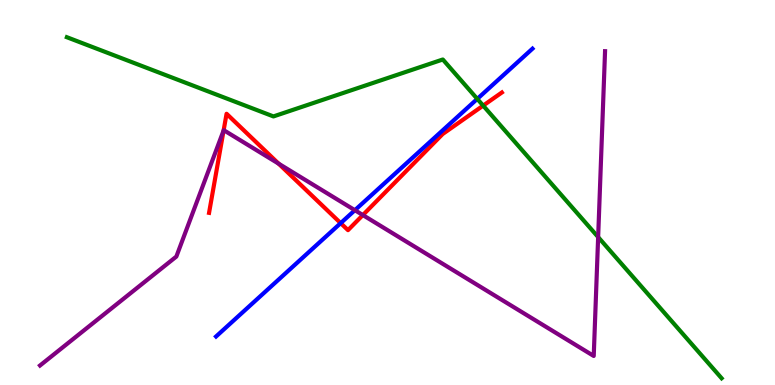[{'lines': ['blue', 'red'], 'intersections': [{'x': 4.4, 'y': 4.2}]}, {'lines': ['green', 'red'], 'intersections': [{'x': 6.23, 'y': 7.26}]}, {'lines': ['purple', 'red'], 'intersections': [{'x': 2.89, 'y': 6.61}, {'x': 3.6, 'y': 5.75}, {'x': 4.68, 'y': 4.41}]}, {'lines': ['blue', 'green'], 'intersections': [{'x': 6.16, 'y': 7.43}]}, {'lines': ['blue', 'purple'], 'intersections': [{'x': 4.58, 'y': 4.54}]}, {'lines': ['green', 'purple'], 'intersections': [{'x': 7.72, 'y': 3.84}]}]